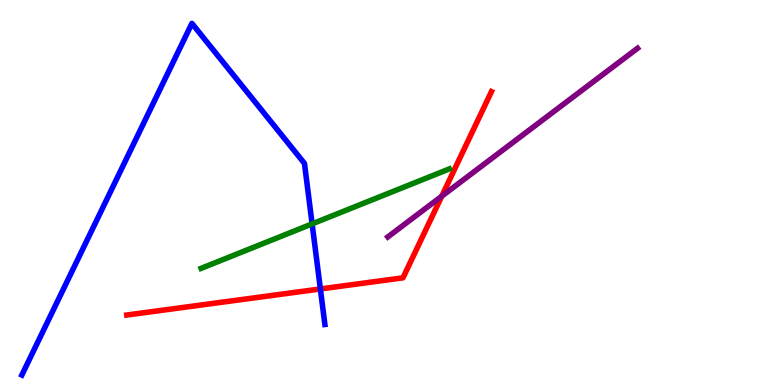[{'lines': ['blue', 'red'], 'intersections': [{'x': 4.13, 'y': 2.49}]}, {'lines': ['green', 'red'], 'intersections': []}, {'lines': ['purple', 'red'], 'intersections': [{'x': 5.7, 'y': 4.9}]}, {'lines': ['blue', 'green'], 'intersections': [{'x': 4.03, 'y': 4.18}]}, {'lines': ['blue', 'purple'], 'intersections': []}, {'lines': ['green', 'purple'], 'intersections': []}]